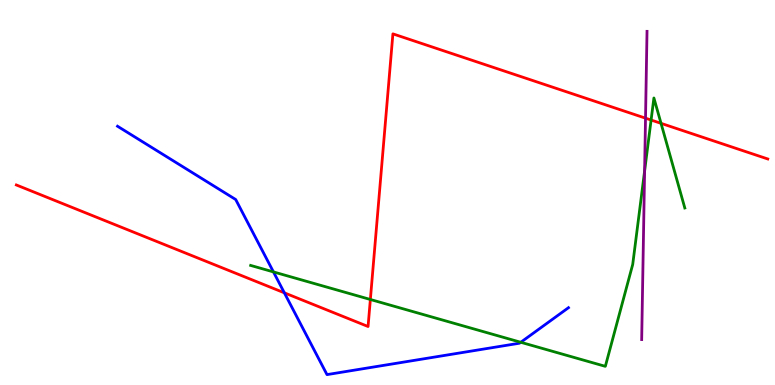[{'lines': ['blue', 'red'], 'intersections': [{'x': 3.67, 'y': 2.39}]}, {'lines': ['green', 'red'], 'intersections': [{'x': 4.78, 'y': 2.22}, {'x': 8.4, 'y': 6.88}, {'x': 8.53, 'y': 6.8}]}, {'lines': ['purple', 'red'], 'intersections': [{'x': 8.33, 'y': 6.93}]}, {'lines': ['blue', 'green'], 'intersections': [{'x': 3.53, 'y': 2.94}, {'x': 6.72, 'y': 1.11}]}, {'lines': ['blue', 'purple'], 'intersections': []}, {'lines': ['green', 'purple'], 'intersections': [{'x': 8.32, 'y': 5.56}]}]